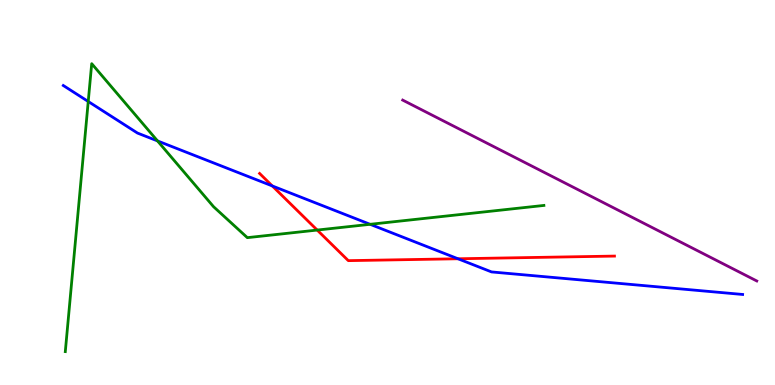[{'lines': ['blue', 'red'], 'intersections': [{'x': 3.51, 'y': 5.17}, {'x': 5.91, 'y': 3.28}]}, {'lines': ['green', 'red'], 'intersections': [{'x': 4.09, 'y': 4.02}]}, {'lines': ['purple', 'red'], 'intersections': []}, {'lines': ['blue', 'green'], 'intersections': [{'x': 1.14, 'y': 7.36}, {'x': 2.03, 'y': 6.34}, {'x': 4.78, 'y': 4.17}]}, {'lines': ['blue', 'purple'], 'intersections': []}, {'lines': ['green', 'purple'], 'intersections': []}]